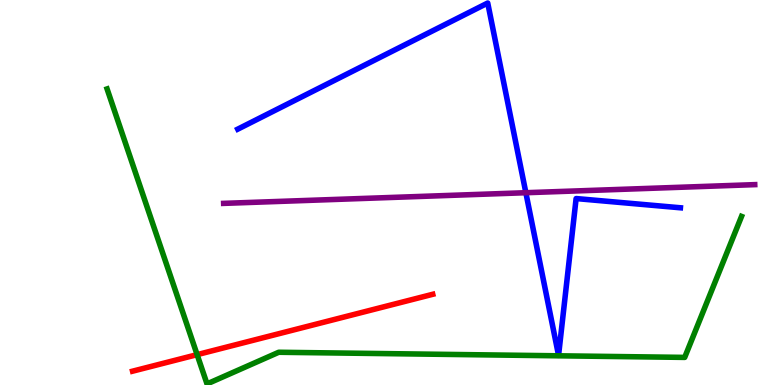[{'lines': ['blue', 'red'], 'intersections': []}, {'lines': ['green', 'red'], 'intersections': [{'x': 2.54, 'y': 0.788}]}, {'lines': ['purple', 'red'], 'intersections': []}, {'lines': ['blue', 'green'], 'intersections': []}, {'lines': ['blue', 'purple'], 'intersections': [{'x': 6.79, 'y': 4.99}]}, {'lines': ['green', 'purple'], 'intersections': []}]